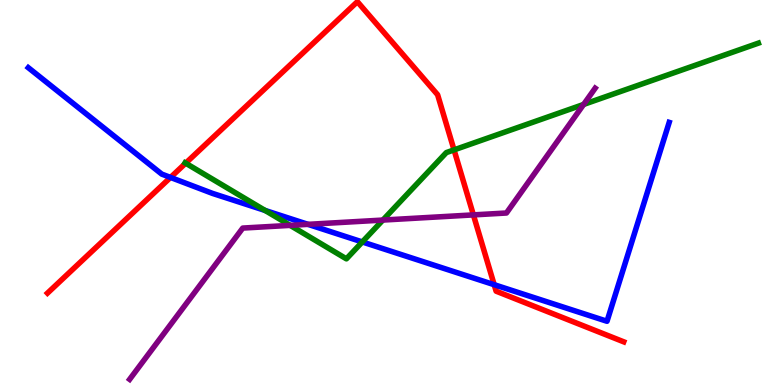[{'lines': ['blue', 'red'], 'intersections': [{'x': 2.2, 'y': 5.39}, {'x': 6.38, 'y': 2.61}]}, {'lines': ['green', 'red'], 'intersections': [{'x': 2.4, 'y': 5.76}, {'x': 5.86, 'y': 6.11}]}, {'lines': ['purple', 'red'], 'intersections': [{'x': 6.11, 'y': 4.42}]}, {'lines': ['blue', 'green'], 'intersections': [{'x': 3.42, 'y': 4.53}, {'x': 4.67, 'y': 3.72}]}, {'lines': ['blue', 'purple'], 'intersections': [{'x': 3.97, 'y': 4.17}]}, {'lines': ['green', 'purple'], 'intersections': [{'x': 3.74, 'y': 4.15}, {'x': 4.94, 'y': 4.28}, {'x': 7.53, 'y': 7.29}]}]